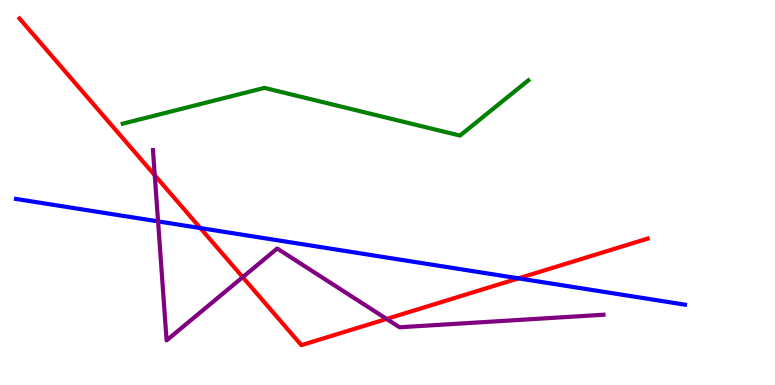[{'lines': ['blue', 'red'], 'intersections': [{'x': 2.59, 'y': 4.08}, {'x': 6.69, 'y': 2.77}]}, {'lines': ['green', 'red'], 'intersections': []}, {'lines': ['purple', 'red'], 'intersections': [{'x': 2.0, 'y': 5.45}, {'x': 3.13, 'y': 2.8}, {'x': 4.99, 'y': 1.72}]}, {'lines': ['blue', 'green'], 'intersections': []}, {'lines': ['blue', 'purple'], 'intersections': [{'x': 2.04, 'y': 4.25}]}, {'lines': ['green', 'purple'], 'intersections': []}]